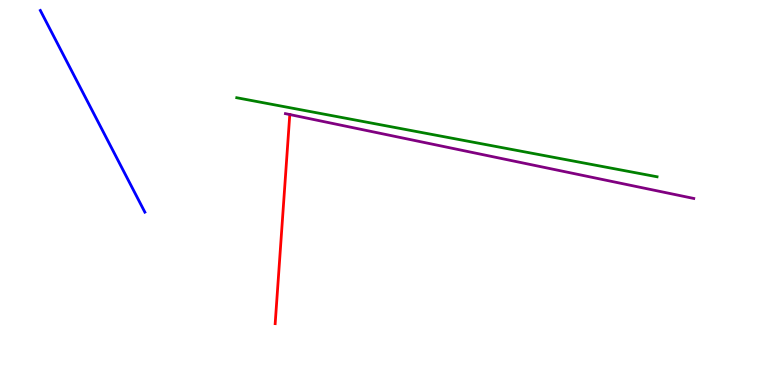[{'lines': ['blue', 'red'], 'intersections': []}, {'lines': ['green', 'red'], 'intersections': []}, {'lines': ['purple', 'red'], 'intersections': [{'x': 3.74, 'y': 7.02}]}, {'lines': ['blue', 'green'], 'intersections': []}, {'lines': ['blue', 'purple'], 'intersections': []}, {'lines': ['green', 'purple'], 'intersections': []}]